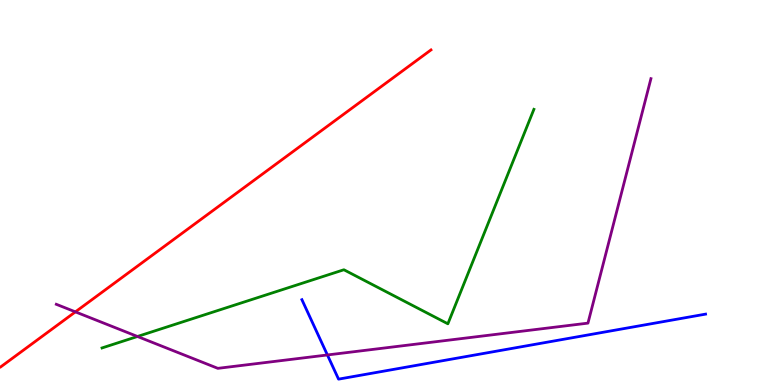[{'lines': ['blue', 'red'], 'intersections': []}, {'lines': ['green', 'red'], 'intersections': []}, {'lines': ['purple', 'red'], 'intersections': [{'x': 0.973, 'y': 1.9}]}, {'lines': ['blue', 'green'], 'intersections': []}, {'lines': ['blue', 'purple'], 'intersections': [{'x': 4.22, 'y': 0.78}]}, {'lines': ['green', 'purple'], 'intersections': [{'x': 1.77, 'y': 1.26}]}]